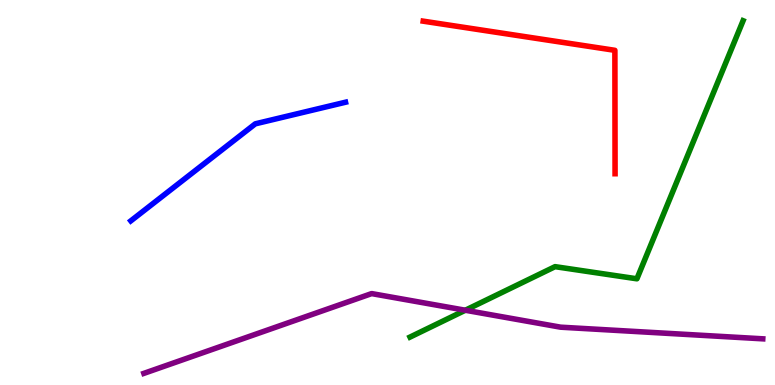[{'lines': ['blue', 'red'], 'intersections': []}, {'lines': ['green', 'red'], 'intersections': []}, {'lines': ['purple', 'red'], 'intersections': []}, {'lines': ['blue', 'green'], 'intersections': []}, {'lines': ['blue', 'purple'], 'intersections': []}, {'lines': ['green', 'purple'], 'intersections': [{'x': 6.0, 'y': 1.94}]}]